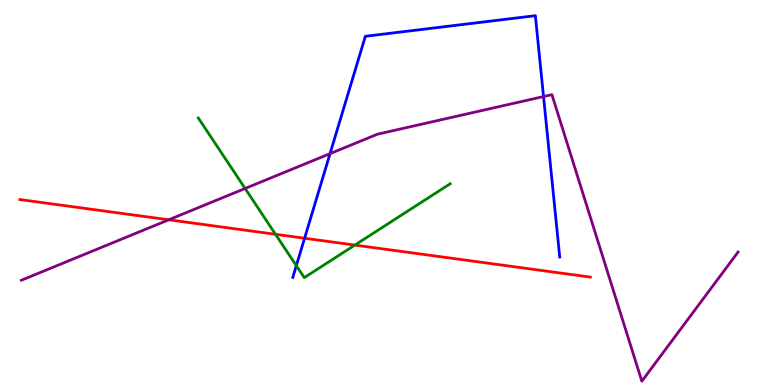[{'lines': ['blue', 'red'], 'intersections': [{'x': 3.93, 'y': 3.81}]}, {'lines': ['green', 'red'], 'intersections': [{'x': 3.56, 'y': 3.91}, {'x': 4.58, 'y': 3.63}]}, {'lines': ['purple', 'red'], 'intersections': [{'x': 2.18, 'y': 4.29}]}, {'lines': ['blue', 'green'], 'intersections': [{'x': 3.82, 'y': 3.1}]}, {'lines': ['blue', 'purple'], 'intersections': [{'x': 4.26, 'y': 6.01}, {'x': 7.01, 'y': 7.49}]}, {'lines': ['green', 'purple'], 'intersections': [{'x': 3.16, 'y': 5.1}]}]